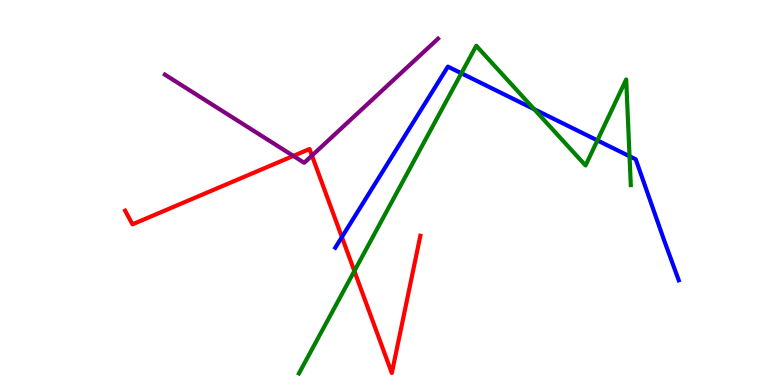[{'lines': ['blue', 'red'], 'intersections': [{'x': 4.41, 'y': 3.84}]}, {'lines': ['green', 'red'], 'intersections': [{'x': 4.57, 'y': 2.96}]}, {'lines': ['purple', 'red'], 'intersections': [{'x': 3.79, 'y': 5.95}, {'x': 4.03, 'y': 5.96}]}, {'lines': ['blue', 'green'], 'intersections': [{'x': 5.95, 'y': 8.1}, {'x': 6.89, 'y': 7.16}, {'x': 7.71, 'y': 6.35}, {'x': 8.12, 'y': 5.94}]}, {'lines': ['blue', 'purple'], 'intersections': []}, {'lines': ['green', 'purple'], 'intersections': []}]